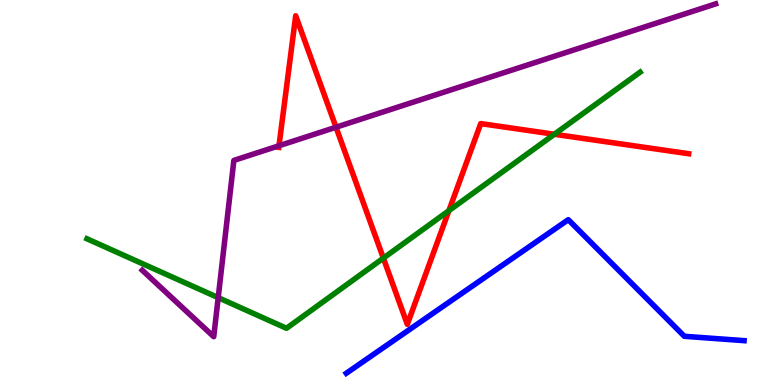[{'lines': ['blue', 'red'], 'intersections': []}, {'lines': ['green', 'red'], 'intersections': [{'x': 4.95, 'y': 3.3}, {'x': 5.79, 'y': 4.53}, {'x': 7.15, 'y': 6.51}]}, {'lines': ['purple', 'red'], 'intersections': [{'x': 3.6, 'y': 6.21}, {'x': 4.34, 'y': 6.7}]}, {'lines': ['blue', 'green'], 'intersections': []}, {'lines': ['blue', 'purple'], 'intersections': []}, {'lines': ['green', 'purple'], 'intersections': [{'x': 2.82, 'y': 2.27}]}]